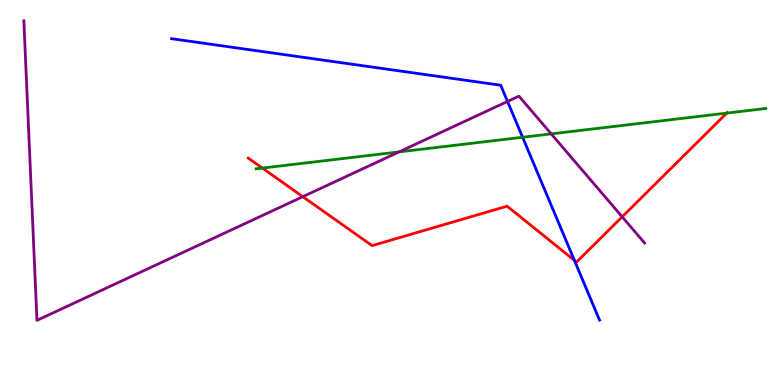[{'lines': ['blue', 'red'], 'intersections': [{'x': 7.41, 'y': 3.24}]}, {'lines': ['green', 'red'], 'intersections': [{'x': 3.39, 'y': 5.63}, {'x': 9.38, 'y': 7.06}]}, {'lines': ['purple', 'red'], 'intersections': [{'x': 3.91, 'y': 4.89}, {'x': 8.03, 'y': 4.37}]}, {'lines': ['blue', 'green'], 'intersections': [{'x': 6.74, 'y': 6.43}]}, {'lines': ['blue', 'purple'], 'intersections': [{'x': 6.55, 'y': 7.36}]}, {'lines': ['green', 'purple'], 'intersections': [{'x': 5.15, 'y': 6.05}, {'x': 7.11, 'y': 6.52}]}]